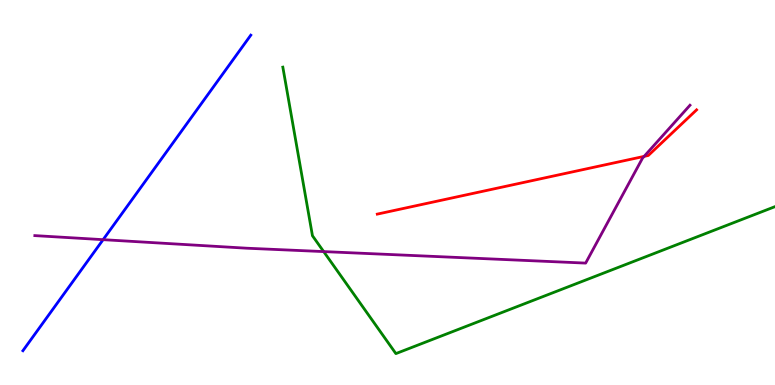[{'lines': ['blue', 'red'], 'intersections': []}, {'lines': ['green', 'red'], 'intersections': []}, {'lines': ['purple', 'red'], 'intersections': [{'x': 8.31, 'y': 5.94}]}, {'lines': ['blue', 'green'], 'intersections': []}, {'lines': ['blue', 'purple'], 'intersections': [{'x': 1.33, 'y': 3.77}]}, {'lines': ['green', 'purple'], 'intersections': [{'x': 4.18, 'y': 3.47}]}]